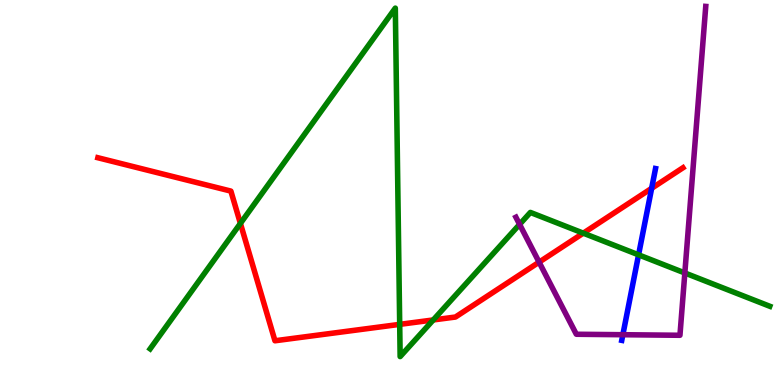[{'lines': ['blue', 'red'], 'intersections': [{'x': 8.41, 'y': 5.11}]}, {'lines': ['green', 'red'], 'intersections': [{'x': 3.1, 'y': 4.2}, {'x': 5.16, 'y': 1.57}, {'x': 5.59, 'y': 1.69}, {'x': 7.53, 'y': 3.94}]}, {'lines': ['purple', 'red'], 'intersections': [{'x': 6.96, 'y': 3.19}]}, {'lines': ['blue', 'green'], 'intersections': [{'x': 8.24, 'y': 3.38}]}, {'lines': ['blue', 'purple'], 'intersections': [{'x': 8.04, 'y': 1.31}]}, {'lines': ['green', 'purple'], 'intersections': [{'x': 6.7, 'y': 4.17}, {'x': 8.84, 'y': 2.91}]}]